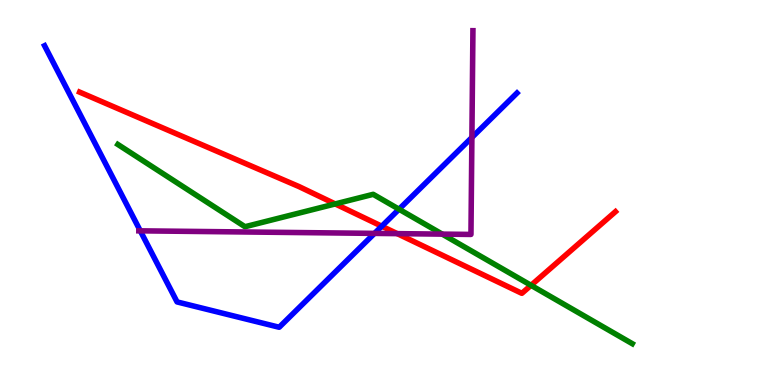[{'lines': ['blue', 'red'], 'intersections': [{'x': 4.93, 'y': 4.12}]}, {'lines': ['green', 'red'], 'intersections': [{'x': 4.33, 'y': 4.7}, {'x': 6.85, 'y': 2.59}]}, {'lines': ['purple', 'red'], 'intersections': [{'x': 5.13, 'y': 3.93}]}, {'lines': ['blue', 'green'], 'intersections': [{'x': 5.15, 'y': 4.57}]}, {'lines': ['blue', 'purple'], 'intersections': [{'x': 1.81, 'y': 4.0}, {'x': 4.83, 'y': 3.94}, {'x': 6.09, 'y': 6.43}]}, {'lines': ['green', 'purple'], 'intersections': [{'x': 5.71, 'y': 3.92}]}]